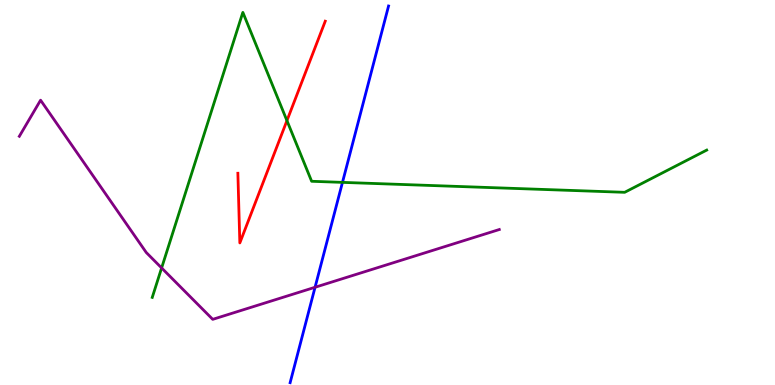[{'lines': ['blue', 'red'], 'intersections': []}, {'lines': ['green', 'red'], 'intersections': [{'x': 3.7, 'y': 6.87}]}, {'lines': ['purple', 'red'], 'intersections': []}, {'lines': ['blue', 'green'], 'intersections': [{'x': 4.42, 'y': 5.26}]}, {'lines': ['blue', 'purple'], 'intersections': [{'x': 4.07, 'y': 2.54}]}, {'lines': ['green', 'purple'], 'intersections': [{'x': 2.09, 'y': 3.04}]}]